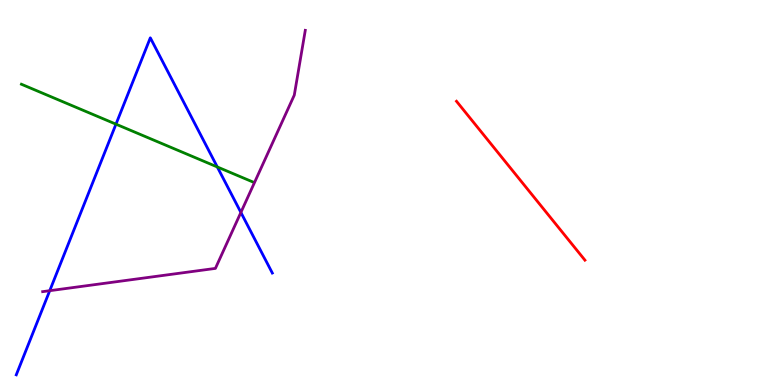[{'lines': ['blue', 'red'], 'intersections': []}, {'lines': ['green', 'red'], 'intersections': []}, {'lines': ['purple', 'red'], 'intersections': []}, {'lines': ['blue', 'green'], 'intersections': [{'x': 1.5, 'y': 6.77}, {'x': 2.8, 'y': 5.66}]}, {'lines': ['blue', 'purple'], 'intersections': [{'x': 0.642, 'y': 2.45}, {'x': 3.11, 'y': 4.48}]}, {'lines': ['green', 'purple'], 'intersections': []}]